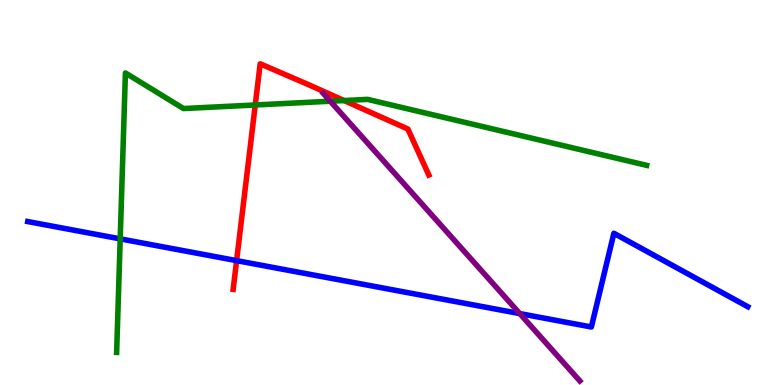[{'lines': ['blue', 'red'], 'intersections': [{'x': 3.05, 'y': 3.23}]}, {'lines': ['green', 'red'], 'intersections': [{'x': 3.29, 'y': 7.27}, {'x': 4.44, 'y': 7.39}]}, {'lines': ['purple', 'red'], 'intersections': []}, {'lines': ['blue', 'green'], 'intersections': [{'x': 1.55, 'y': 3.8}]}, {'lines': ['blue', 'purple'], 'intersections': [{'x': 6.71, 'y': 1.85}]}, {'lines': ['green', 'purple'], 'intersections': [{'x': 4.26, 'y': 7.37}]}]